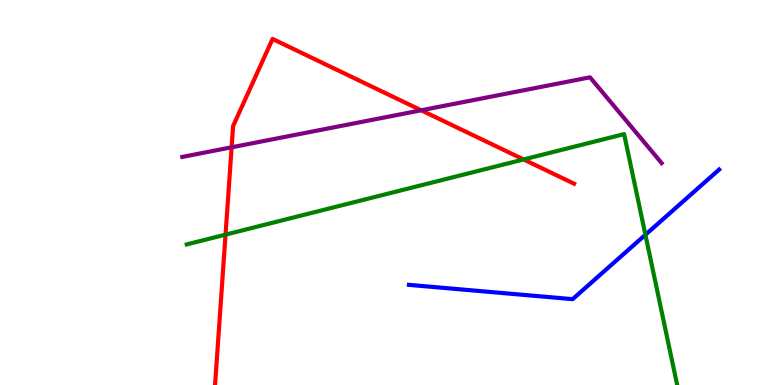[{'lines': ['blue', 'red'], 'intersections': []}, {'lines': ['green', 'red'], 'intersections': [{'x': 2.91, 'y': 3.91}, {'x': 6.76, 'y': 5.86}]}, {'lines': ['purple', 'red'], 'intersections': [{'x': 2.99, 'y': 6.17}, {'x': 5.43, 'y': 7.14}]}, {'lines': ['blue', 'green'], 'intersections': [{'x': 8.33, 'y': 3.9}]}, {'lines': ['blue', 'purple'], 'intersections': []}, {'lines': ['green', 'purple'], 'intersections': []}]